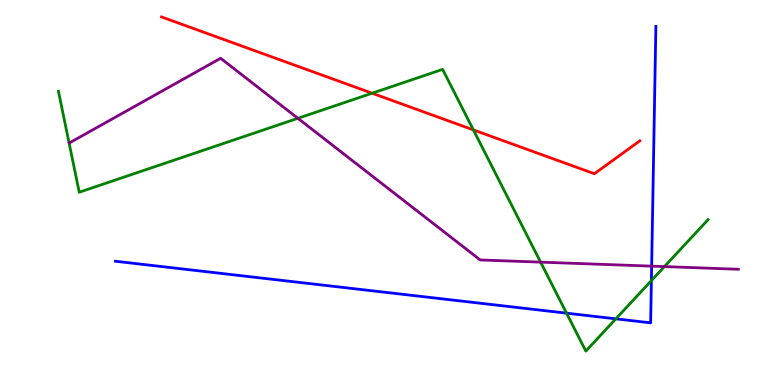[{'lines': ['blue', 'red'], 'intersections': []}, {'lines': ['green', 'red'], 'intersections': [{'x': 4.8, 'y': 7.58}, {'x': 6.11, 'y': 6.63}]}, {'lines': ['purple', 'red'], 'intersections': []}, {'lines': ['blue', 'green'], 'intersections': [{'x': 7.31, 'y': 1.87}, {'x': 7.95, 'y': 1.72}, {'x': 8.41, 'y': 2.71}]}, {'lines': ['blue', 'purple'], 'intersections': [{'x': 8.41, 'y': 3.09}]}, {'lines': ['green', 'purple'], 'intersections': [{'x': 3.84, 'y': 6.93}, {'x': 6.98, 'y': 3.19}, {'x': 8.57, 'y': 3.08}]}]